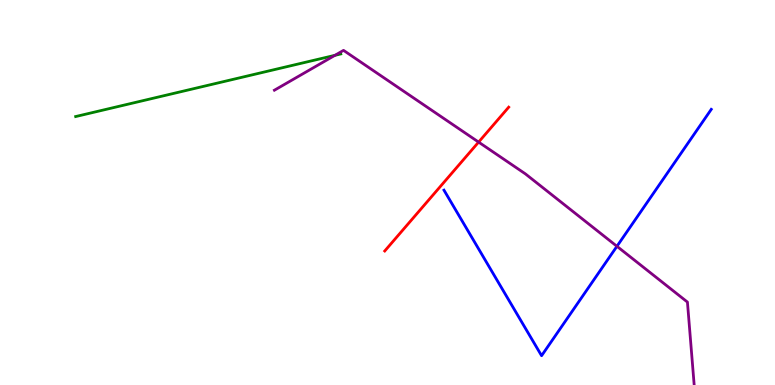[{'lines': ['blue', 'red'], 'intersections': []}, {'lines': ['green', 'red'], 'intersections': []}, {'lines': ['purple', 'red'], 'intersections': [{'x': 6.18, 'y': 6.31}]}, {'lines': ['blue', 'green'], 'intersections': []}, {'lines': ['blue', 'purple'], 'intersections': [{'x': 7.96, 'y': 3.6}]}, {'lines': ['green', 'purple'], 'intersections': [{'x': 4.32, 'y': 8.56}]}]